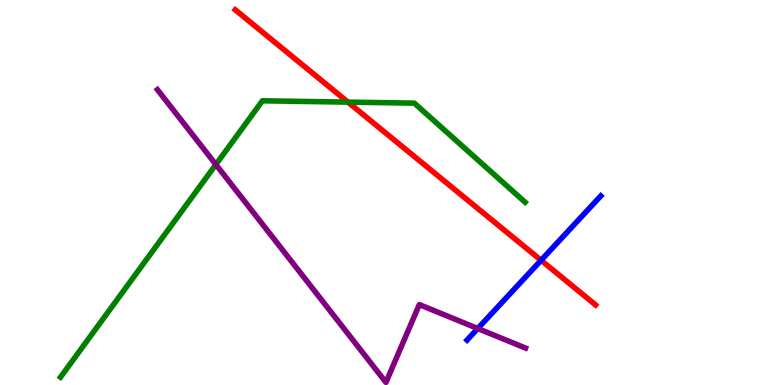[{'lines': ['blue', 'red'], 'intersections': [{'x': 6.98, 'y': 3.24}]}, {'lines': ['green', 'red'], 'intersections': [{'x': 4.49, 'y': 7.35}]}, {'lines': ['purple', 'red'], 'intersections': []}, {'lines': ['blue', 'green'], 'intersections': []}, {'lines': ['blue', 'purple'], 'intersections': [{'x': 6.16, 'y': 1.47}]}, {'lines': ['green', 'purple'], 'intersections': [{'x': 2.79, 'y': 5.73}]}]